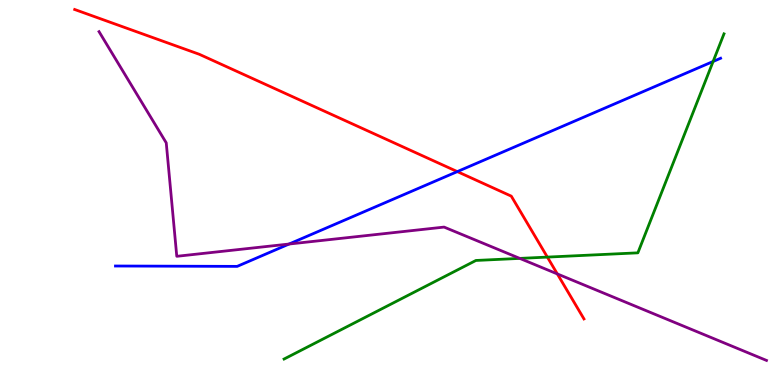[{'lines': ['blue', 'red'], 'intersections': [{'x': 5.9, 'y': 5.54}]}, {'lines': ['green', 'red'], 'intersections': [{'x': 7.06, 'y': 3.32}]}, {'lines': ['purple', 'red'], 'intersections': [{'x': 7.19, 'y': 2.89}]}, {'lines': ['blue', 'green'], 'intersections': [{'x': 9.2, 'y': 8.4}]}, {'lines': ['blue', 'purple'], 'intersections': [{'x': 3.73, 'y': 3.66}]}, {'lines': ['green', 'purple'], 'intersections': [{'x': 6.71, 'y': 3.29}]}]